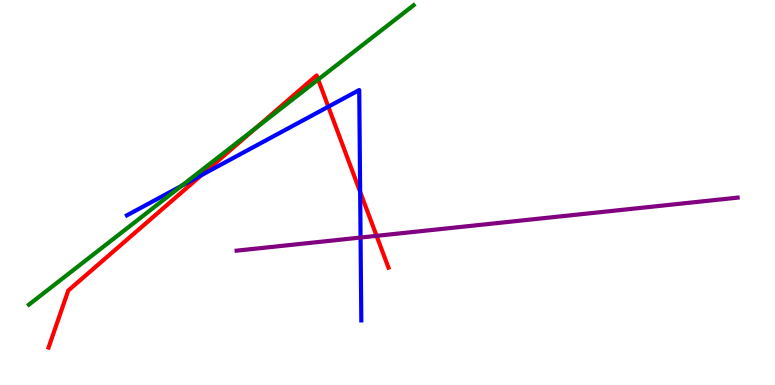[{'lines': ['blue', 'red'], 'intersections': [{'x': 2.6, 'y': 5.45}, {'x': 4.24, 'y': 7.23}, {'x': 4.65, 'y': 5.02}]}, {'lines': ['green', 'red'], 'intersections': [{'x': 3.3, 'y': 6.68}, {'x': 4.11, 'y': 7.93}]}, {'lines': ['purple', 'red'], 'intersections': [{'x': 4.86, 'y': 3.87}]}, {'lines': ['blue', 'green'], 'intersections': [{'x': 2.34, 'y': 5.17}]}, {'lines': ['blue', 'purple'], 'intersections': [{'x': 4.65, 'y': 3.83}]}, {'lines': ['green', 'purple'], 'intersections': []}]